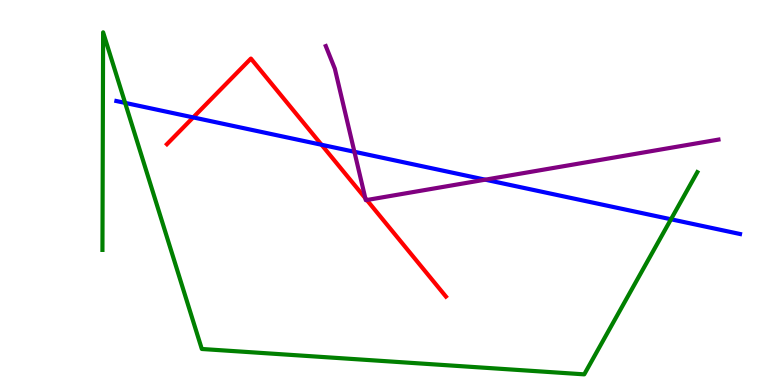[{'lines': ['blue', 'red'], 'intersections': [{'x': 2.49, 'y': 6.95}, {'x': 4.15, 'y': 6.24}]}, {'lines': ['green', 'red'], 'intersections': []}, {'lines': ['purple', 'red'], 'intersections': [{'x': 4.71, 'y': 4.85}, {'x': 4.73, 'y': 4.8}]}, {'lines': ['blue', 'green'], 'intersections': [{'x': 1.61, 'y': 7.33}, {'x': 8.66, 'y': 4.3}]}, {'lines': ['blue', 'purple'], 'intersections': [{'x': 4.57, 'y': 6.06}, {'x': 6.26, 'y': 5.33}]}, {'lines': ['green', 'purple'], 'intersections': []}]